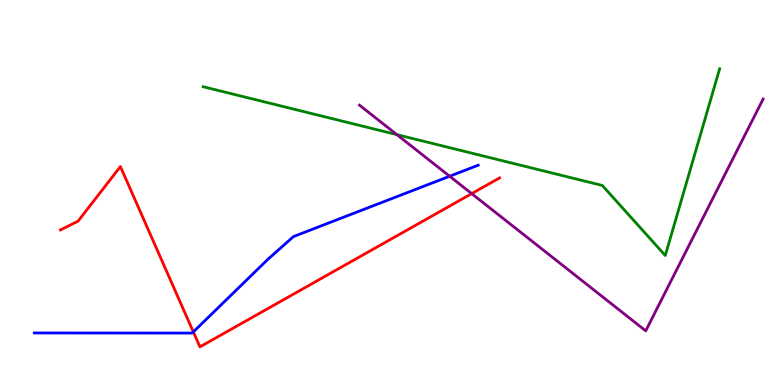[{'lines': ['blue', 'red'], 'intersections': [{'x': 2.49, 'y': 1.38}]}, {'lines': ['green', 'red'], 'intersections': []}, {'lines': ['purple', 'red'], 'intersections': [{'x': 6.09, 'y': 4.97}]}, {'lines': ['blue', 'green'], 'intersections': []}, {'lines': ['blue', 'purple'], 'intersections': [{'x': 5.8, 'y': 5.42}]}, {'lines': ['green', 'purple'], 'intersections': [{'x': 5.12, 'y': 6.5}]}]